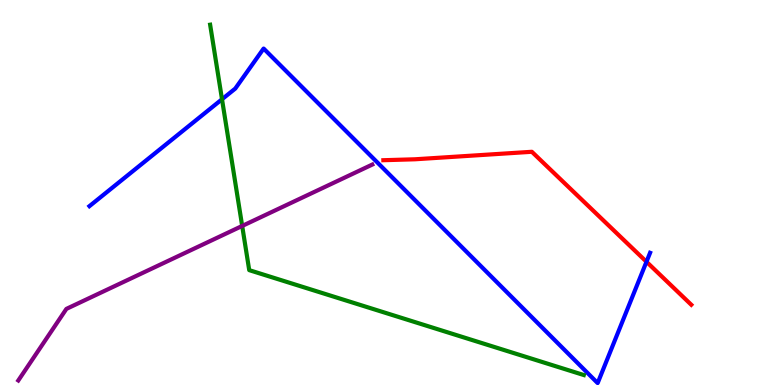[{'lines': ['blue', 'red'], 'intersections': [{'x': 8.34, 'y': 3.2}]}, {'lines': ['green', 'red'], 'intersections': []}, {'lines': ['purple', 'red'], 'intersections': []}, {'lines': ['blue', 'green'], 'intersections': [{'x': 2.86, 'y': 7.42}]}, {'lines': ['blue', 'purple'], 'intersections': []}, {'lines': ['green', 'purple'], 'intersections': [{'x': 3.12, 'y': 4.13}]}]